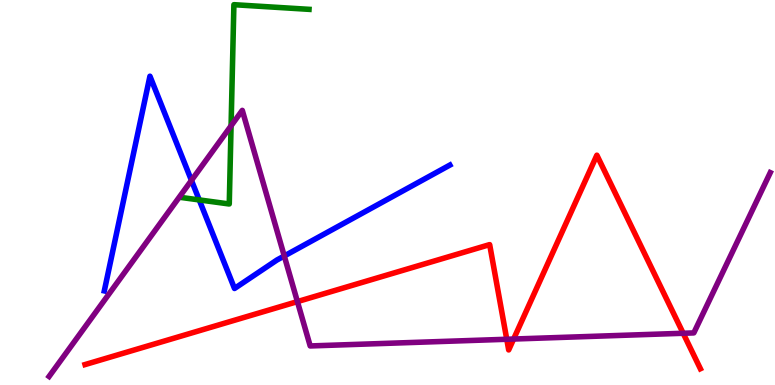[{'lines': ['blue', 'red'], 'intersections': []}, {'lines': ['green', 'red'], 'intersections': []}, {'lines': ['purple', 'red'], 'intersections': [{'x': 3.84, 'y': 2.17}, {'x': 6.54, 'y': 1.19}, {'x': 6.63, 'y': 1.19}, {'x': 8.82, 'y': 1.34}]}, {'lines': ['blue', 'green'], 'intersections': [{'x': 2.57, 'y': 4.81}]}, {'lines': ['blue', 'purple'], 'intersections': [{'x': 2.47, 'y': 5.31}, {'x': 3.67, 'y': 3.35}]}, {'lines': ['green', 'purple'], 'intersections': [{'x': 2.98, 'y': 6.73}]}]